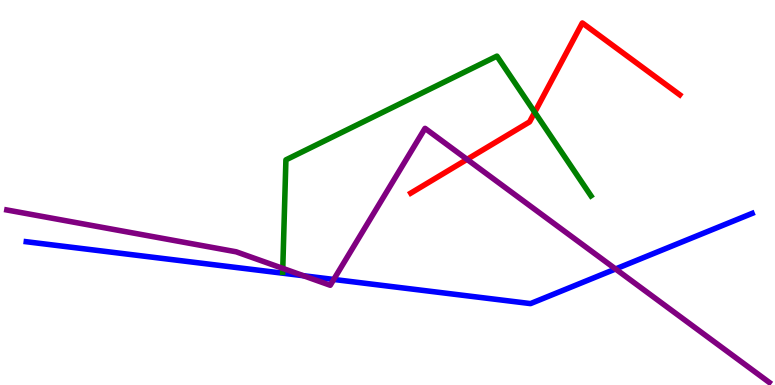[{'lines': ['blue', 'red'], 'intersections': []}, {'lines': ['green', 'red'], 'intersections': [{'x': 6.9, 'y': 7.08}]}, {'lines': ['purple', 'red'], 'intersections': [{'x': 6.03, 'y': 5.86}]}, {'lines': ['blue', 'green'], 'intersections': []}, {'lines': ['blue', 'purple'], 'intersections': [{'x': 3.92, 'y': 2.84}, {'x': 4.31, 'y': 2.74}, {'x': 7.94, 'y': 3.01}]}, {'lines': ['green', 'purple'], 'intersections': [{'x': 3.65, 'y': 3.03}]}]